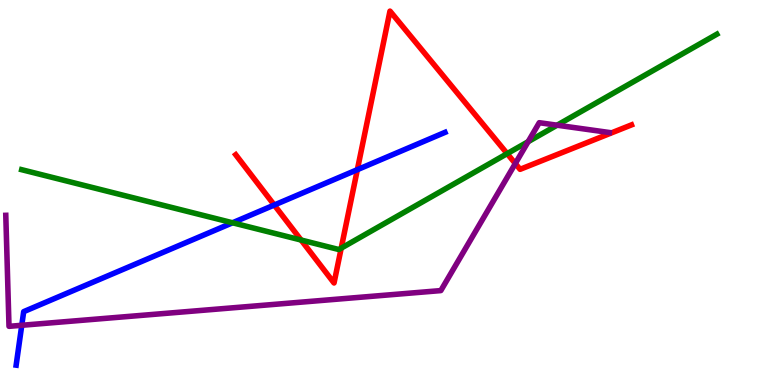[{'lines': ['blue', 'red'], 'intersections': [{'x': 3.54, 'y': 4.67}, {'x': 4.61, 'y': 5.59}]}, {'lines': ['green', 'red'], 'intersections': [{'x': 3.89, 'y': 3.77}, {'x': 4.4, 'y': 3.55}, {'x': 6.54, 'y': 6.01}]}, {'lines': ['purple', 'red'], 'intersections': [{'x': 6.65, 'y': 5.75}]}, {'lines': ['blue', 'green'], 'intersections': [{'x': 3.0, 'y': 4.21}]}, {'lines': ['blue', 'purple'], 'intersections': [{'x': 0.281, 'y': 1.55}]}, {'lines': ['green', 'purple'], 'intersections': [{'x': 6.81, 'y': 6.32}, {'x': 7.19, 'y': 6.75}]}]